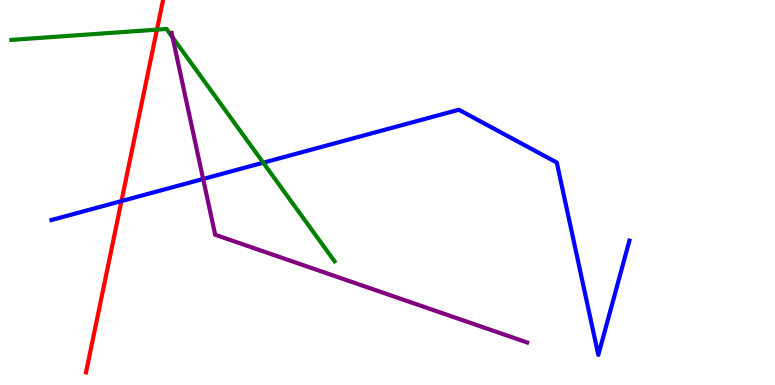[{'lines': ['blue', 'red'], 'intersections': [{'x': 1.57, 'y': 4.78}]}, {'lines': ['green', 'red'], 'intersections': [{'x': 2.02, 'y': 9.23}]}, {'lines': ['purple', 'red'], 'intersections': []}, {'lines': ['blue', 'green'], 'intersections': [{'x': 3.4, 'y': 5.77}]}, {'lines': ['blue', 'purple'], 'intersections': [{'x': 2.62, 'y': 5.35}]}, {'lines': ['green', 'purple'], 'intersections': [{'x': 2.23, 'y': 9.03}]}]